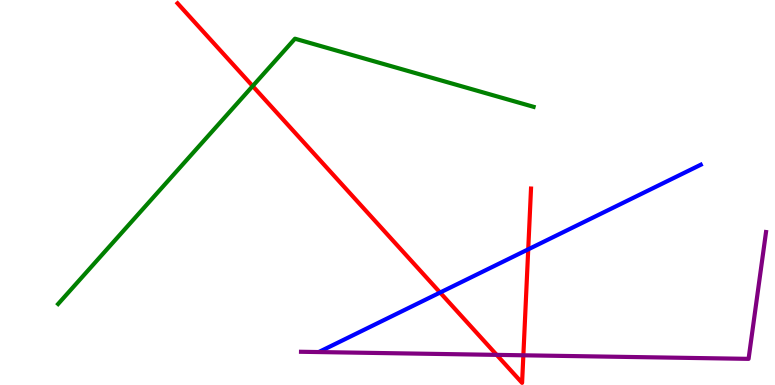[{'lines': ['blue', 'red'], 'intersections': [{'x': 5.68, 'y': 2.4}, {'x': 6.82, 'y': 3.52}]}, {'lines': ['green', 'red'], 'intersections': [{'x': 3.26, 'y': 7.76}]}, {'lines': ['purple', 'red'], 'intersections': [{'x': 6.41, 'y': 0.782}, {'x': 6.75, 'y': 0.771}]}, {'lines': ['blue', 'green'], 'intersections': []}, {'lines': ['blue', 'purple'], 'intersections': []}, {'lines': ['green', 'purple'], 'intersections': []}]